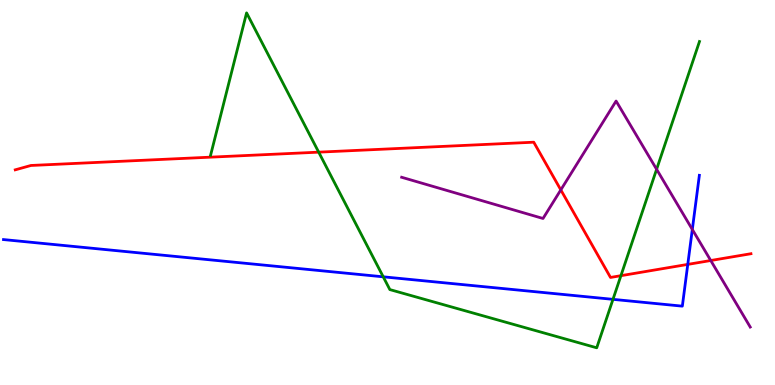[{'lines': ['blue', 'red'], 'intersections': [{'x': 8.87, 'y': 3.13}]}, {'lines': ['green', 'red'], 'intersections': [{'x': 4.11, 'y': 6.05}, {'x': 8.01, 'y': 2.84}]}, {'lines': ['purple', 'red'], 'intersections': [{'x': 7.24, 'y': 5.07}, {'x': 9.17, 'y': 3.23}]}, {'lines': ['blue', 'green'], 'intersections': [{'x': 4.95, 'y': 2.81}, {'x': 7.91, 'y': 2.22}]}, {'lines': ['blue', 'purple'], 'intersections': [{'x': 8.93, 'y': 4.04}]}, {'lines': ['green', 'purple'], 'intersections': [{'x': 8.47, 'y': 5.6}]}]